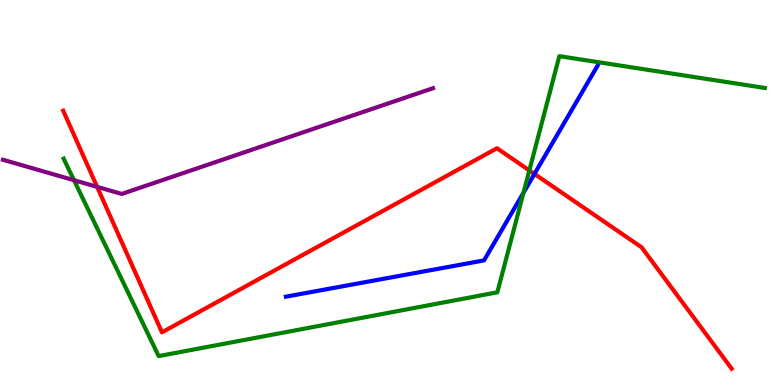[{'lines': ['blue', 'red'], 'intersections': [{'x': 6.9, 'y': 5.48}]}, {'lines': ['green', 'red'], 'intersections': [{'x': 6.83, 'y': 5.57}]}, {'lines': ['purple', 'red'], 'intersections': [{'x': 1.25, 'y': 5.15}]}, {'lines': ['blue', 'green'], 'intersections': [{'x': 6.75, 'y': 4.99}]}, {'lines': ['blue', 'purple'], 'intersections': []}, {'lines': ['green', 'purple'], 'intersections': [{'x': 0.955, 'y': 5.32}]}]